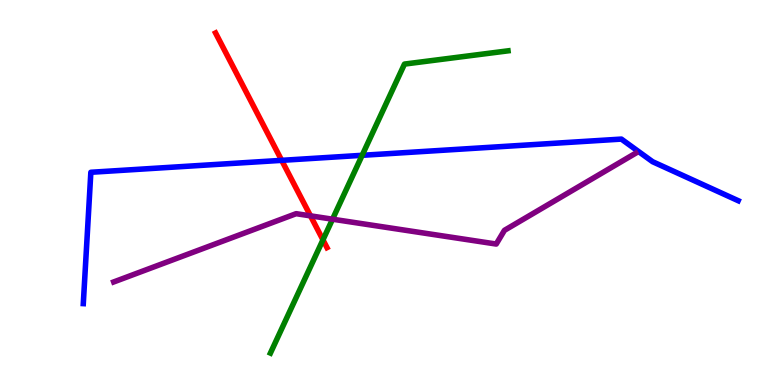[{'lines': ['blue', 'red'], 'intersections': [{'x': 3.63, 'y': 5.84}]}, {'lines': ['green', 'red'], 'intersections': [{'x': 4.17, 'y': 3.77}]}, {'lines': ['purple', 'red'], 'intersections': [{'x': 4.01, 'y': 4.39}]}, {'lines': ['blue', 'green'], 'intersections': [{'x': 4.67, 'y': 5.97}]}, {'lines': ['blue', 'purple'], 'intersections': []}, {'lines': ['green', 'purple'], 'intersections': [{'x': 4.29, 'y': 4.31}]}]